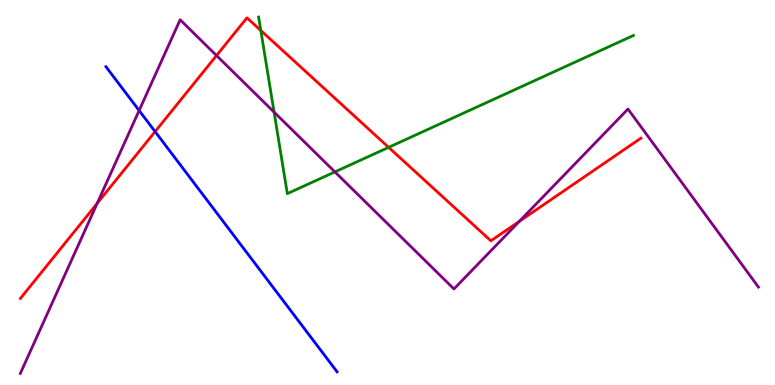[{'lines': ['blue', 'red'], 'intersections': [{'x': 2.0, 'y': 6.58}]}, {'lines': ['green', 'red'], 'intersections': [{'x': 3.37, 'y': 9.21}, {'x': 5.01, 'y': 6.17}]}, {'lines': ['purple', 'red'], 'intersections': [{'x': 1.25, 'y': 4.72}, {'x': 2.79, 'y': 8.56}, {'x': 6.7, 'y': 4.25}]}, {'lines': ['blue', 'green'], 'intersections': []}, {'lines': ['blue', 'purple'], 'intersections': [{'x': 1.8, 'y': 7.13}]}, {'lines': ['green', 'purple'], 'intersections': [{'x': 3.54, 'y': 7.09}, {'x': 4.32, 'y': 5.54}]}]